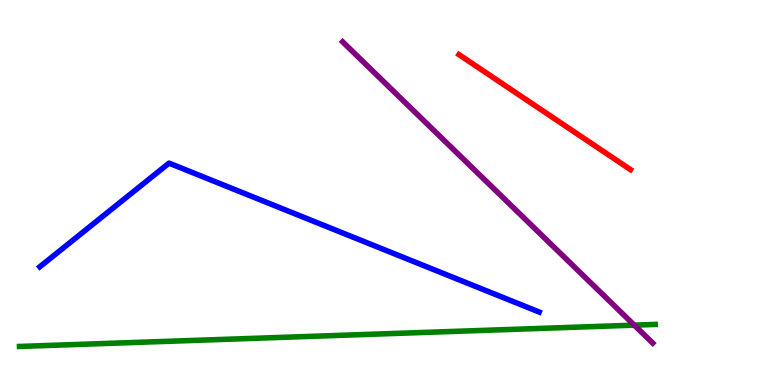[{'lines': ['blue', 'red'], 'intersections': []}, {'lines': ['green', 'red'], 'intersections': []}, {'lines': ['purple', 'red'], 'intersections': []}, {'lines': ['blue', 'green'], 'intersections': []}, {'lines': ['blue', 'purple'], 'intersections': []}, {'lines': ['green', 'purple'], 'intersections': [{'x': 8.18, 'y': 1.55}]}]